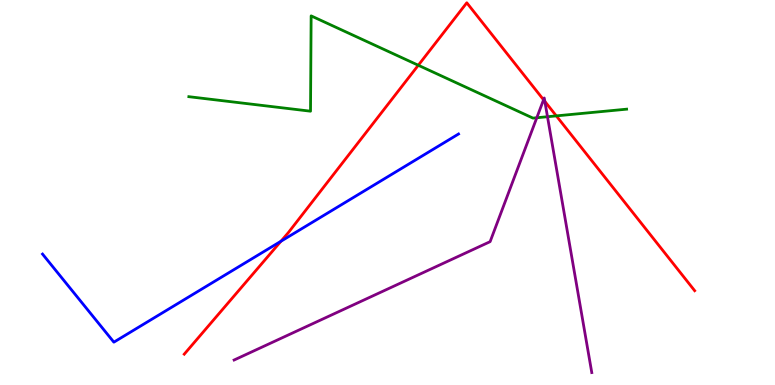[{'lines': ['blue', 'red'], 'intersections': [{'x': 3.63, 'y': 3.73}]}, {'lines': ['green', 'red'], 'intersections': [{'x': 5.4, 'y': 8.31}, {'x': 7.18, 'y': 6.99}]}, {'lines': ['purple', 'red'], 'intersections': [{'x': 7.01, 'y': 7.41}, {'x': 7.03, 'y': 7.37}]}, {'lines': ['blue', 'green'], 'intersections': []}, {'lines': ['blue', 'purple'], 'intersections': []}, {'lines': ['green', 'purple'], 'intersections': [{'x': 6.93, 'y': 6.94}, {'x': 7.06, 'y': 6.97}]}]